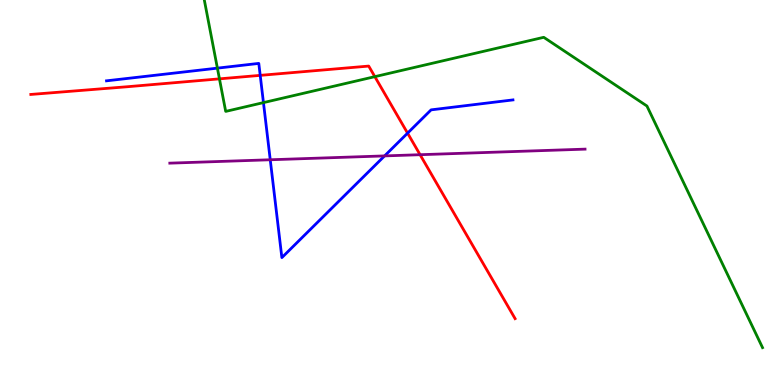[{'lines': ['blue', 'red'], 'intersections': [{'x': 3.36, 'y': 8.04}, {'x': 5.26, 'y': 6.54}]}, {'lines': ['green', 'red'], 'intersections': [{'x': 2.83, 'y': 7.95}, {'x': 4.84, 'y': 8.01}]}, {'lines': ['purple', 'red'], 'intersections': [{'x': 5.42, 'y': 5.98}]}, {'lines': ['blue', 'green'], 'intersections': [{'x': 2.81, 'y': 8.23}, {'x': 3.4, 'y': 7.33}]}, {'lines': ['blue', 'purple'], 'intersections': [{'x': 3.49, 'y': 5.85}, {'x': 4.96, 'y': 5.95}]}, {'lines': ['green', 'purple'], 'intersections': []}]